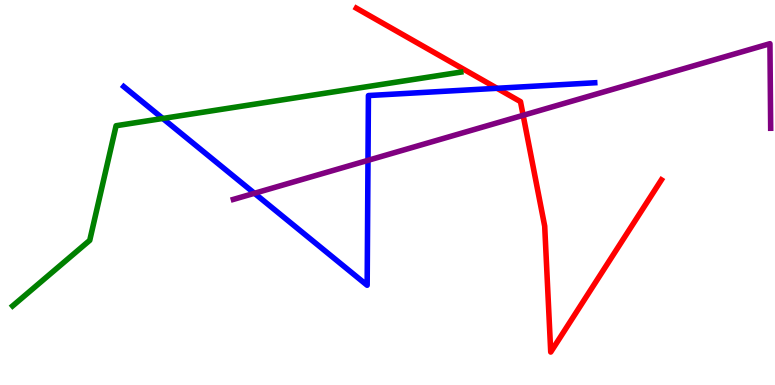[{'lines': ['blue', 'red'], 'intersections': [{'x': 6.41, 'y': 7.71}]}, {'lines': ['green', 'red'], 'intersections': []}, {'lines': ['purple', 'red'], 'intersections': [{'x': 6.75, 'y': 7.0}]}, {'lines': ['blue', 'green'], 'intersections': [{'x': 2.1, 'y': 6.92}]}, {'lines': ['blue', 'purple'], 'intersections': [{'x': 3.28, 'y': 4.98}, {'x': 4.75, 'y': 5.84}]}, {'lines': ['green', 'purple'], 'intersections': []}]